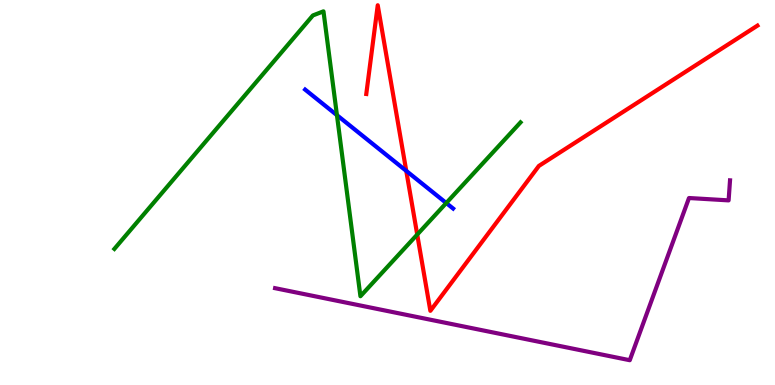[{'lines': ['blue', 'red'], 'intersections': [{'x': 5.24, 'y': 5.56}]}, {'lines': ['green', 'red'], 'intersections': [{'x': 5.38, 'y': 3.91}]}, {'lines': ['purple', 'red'], 'intersections': []}, {'lines': ['blue', 'green'], 'intersections': [{'x': 4.35, 'y': 7.01}, {'x': 5.76, 'y': 4.73}]}, {'lines': ['blue', 'purple'], 'intersections': []}, {'lines': ['green', 'purple'], 'intersections': []}]